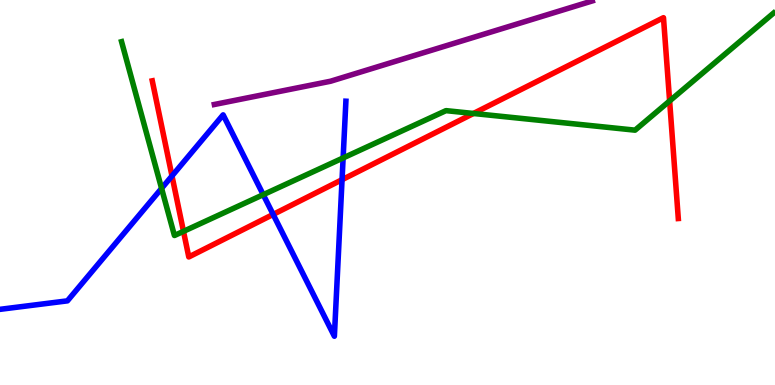[{'lines': ['blue', 'red'], 'intersections': [{'x': 2.22, 'y': 5.43}, {'x': 3.52, 'y': 4.43}, {'x': 4.41, 'y': 5.33}]}, {'lines': ['green', 'red'], 'intersections': [{'x': 2.37, 'y': 3.99}, {'x': 6.11, 'y': 7.05}, {'x': 8.64, 'y': 7.38}]}, {'lines': ['purple', 'red'], 'intersections': []}, {'lines': ['blue', 'green'], 'intersections': [{'x': 2.08, 'y': 5.11}, {'x': 3.4, 'y': 4.94}, {'x': 4.43, 'y': 5.9}]}, {'lines': ['blue', 'purple'], 'intersections': []}, {'lines': ['green', 'purple'], 'intersections': []}]